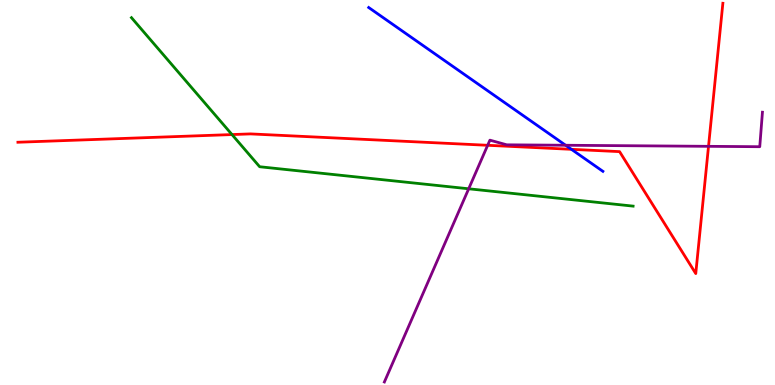[{'lines': ['blue', 'red'], 'intersections': [{'x': 7.37, 'y': 6.12}]}, {'lines': ['green', 'red'], 'intersections': [{'x': 2.99, 'y': 6.5}]}, {'lines': ['purple', 'red'], 'intersections': [{'x': 6.29, 'y': 6.23}, {'x': 9.14, 'y': 6.2}]}, {'lines': ['blue', 'green'], 'intersections': []}, {'lines': ['blue', 'purple'], 'intersections': [{'x': 7.3, 'y': 6.23}]}, {'lines': ['green', 'purple'], 'intersections': [{'x': 6.05, 'y': 5.1}]}]